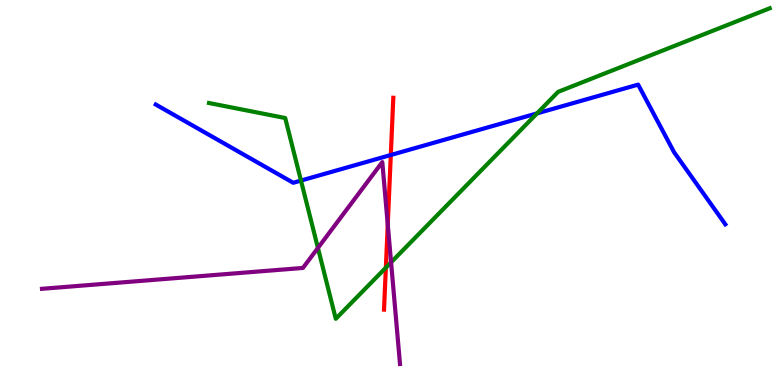[{'lines': ['blue', 'red'], 'intersections': [{'x': 5.04, 'y': 5.97}]}, {'lines': ['green', 'red'], 'intersections': [{'x': 4.98, 'y': 3.05}]}, {'lines': ['purple', 'red'], 'intersections': [{'x': 5.0, 'y': 4.17}]}, {'lines': ['blue', 'green'], 'intersections': [{'x': 3.88, 'y': 5.31}, {'x': 6.93, 'y': 7.05}]}, {'lines': ['blue', 'purple'], 'intersections': []}, {'lines': ['green', 'purple'], 'intersections': [{'x': 4.1, 'y': 3.56}, {'x': 5.05, 'y': 3.19}]}]